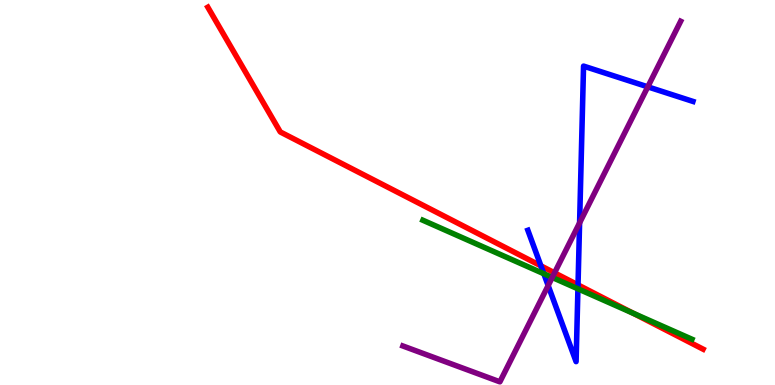[{'lines': ['blue', 'red'], 'intersections': [{'x': 6.98, 'y': 3.09}, {'x': 7.46, 'y': 2.6}]}, {'lines': ['green', 'red'], 'intersections': [{'x': 8.17, 'y': 1.86}]}, {'lines': ['purple', 'red'], 'intersections': [{'x': 7.16, 'y': 2.91}]}, {'lines': ['blue', 'green'], 'intersections': [{'x': 7.02, 'y': 2.89}, {'x': 7.46, 'y': 2.5}]}, {'lines': ['blue', 'purple'], 'intersections': [{'x': 7.07, 'y': 2.58}, {'x': 7.48, 'y': 4.21}, {'x': 8.36, 'y': 7.74}]}, {'lines': ['green', 'purple'], 'intersections': [{'x': 7.13, 'y': 2.79}]}]